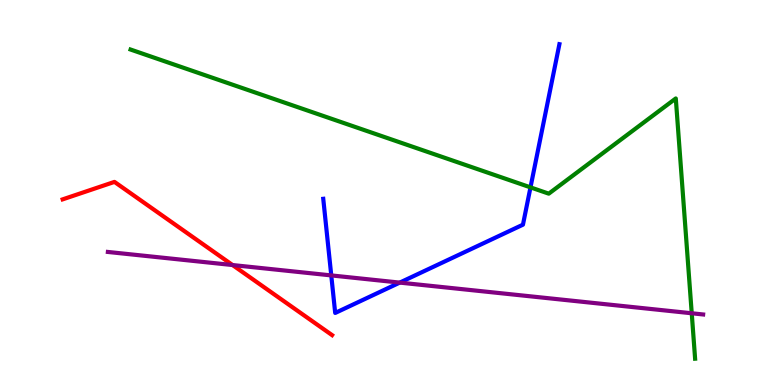[{'lines': ['blue', 'red'], 'intersections': []}, {'lines': ['green', 'red'], 'intersections': []}, {'lines': ['purple', 'red'], 'intersections': [{'x': 3.0, 'y': 3.12}]}, {'lines': ['blue', 'green'], 'intersections': [{'x': 6.85, 'y': 5.13}]}, {'lines': ['blue', 'purple'], 'intersections': [{'x': 4.27, 'y': 2.85}, {'x': 5.16, 'y': 2.66}]}, {'lines': ['green', 'purple'], 'intersections': [{'x': 8.93, 'y': 1.86}]}]